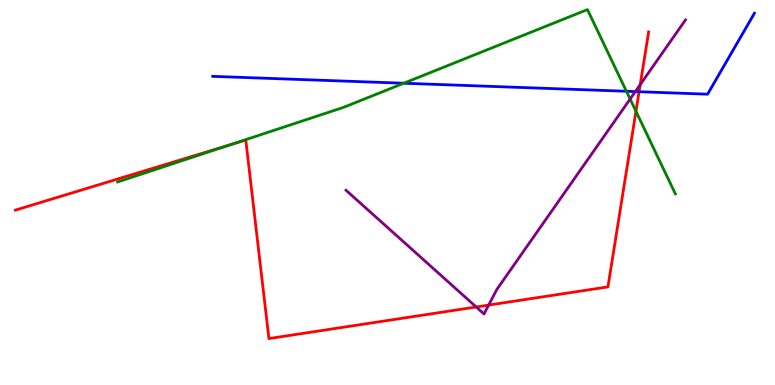[{'lines': ['blue', 'red'], 'intersections': [{'x': 8.25, 'y': 7.62}]}, {'lines': ['green', 'red'], 'intersections': [{'x': 2.98, 'y': 6.24}, {'x': 8.21, 'y': 7.11}]}, {'lines': ['purple', 'red'], 'intersections': [{'x': 6.14, 'y': 2.03}, {'x': 6.31, 'y': 2.08}, {'x': 8.26, 'y': 7.8}]}, {'lines': ['blue', 'green'], 'intersections': [{'x': 5.21, 'y': 7.84}, {'x': 8.08, 'y': 7.63}]}, {'lines': ['blue', 'purple'], 'intersections': [{'x': 8.2, 'y': 7.62}]}, {'lines': ['green', 'purple'], 'intersections': [{'x': 8.13, 'y': 7.43}]}]